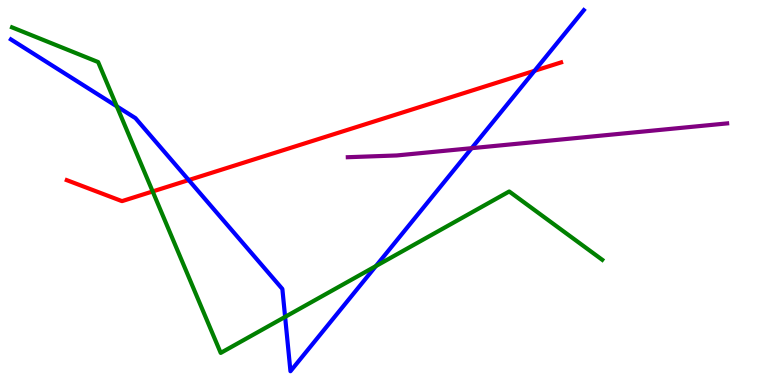[{'lines': ['blue', 'red'], 'intersections': [{'x': 2.43, 'y': 5.32}, {'x': 6.9, 'y': 8.16}]}, {'lines': ['green', 'red'], 'intersections': [{'x': 1.97, 'y': 5.03}]}, {'lines': ['purple', 'red'], 'intersections': []}, {'lines': ['blue', 'green'], 'intersections': [{'x': 1.51, 'y': 7.24}, {'x': 3.68, 'y': 1.77}, {'x': 4.85, 'y': 3.09}]}, {'lines': ['blue', 'purple'], 'intersections': [{'x': 6.09, 'y': 6.15}]}, {'lines': ['green', 'purple'], 'intersections': []}]